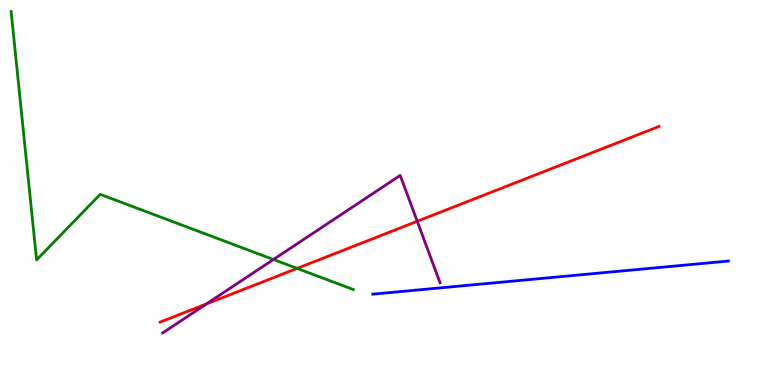[{'lines': ['blue', 'red'], 'intersections': []}, {'lines': ['green', 'red'], 'intersections': [{'x': 3.83, 'y': 3.03}]}, {'lines': ['purple', 'red'], 'intersections': [{'x': 2.66, 'y': 2.1}, {'x': 5.38, 'y': 4.25}]}, {'lines': ['blue', 'green'], 'intersections': []}, {'lines': ['blue', 'purple'], 'intersections': []}, {'lines': ['green', 'purple'], 'intersections': [{'x': 3.53, 'y': 3.26}]}]